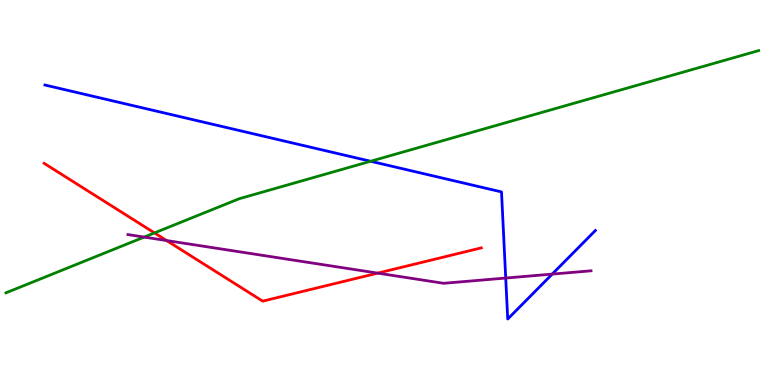[{'lines': ['blue', 'red'], 'intersections': []}, {'lines': ['green', 'red'], 'intersections': [{'x': 1.99, 'y': 3.95}]}, {'lines': ['purple', 'red'], 'intersections': [{'x': 2.15, 'y': 3.75}, {'x': 4.87, 'y': 2.91}]}, {'lines': ['blue', 'green'], 'intersections': [{'x': 4.78, 'y': 5.81}]}, {'lines': ['blue', 'purple'], 'intersections': [{'x': 6.53, 'y': 2.78}, {'x': 7.13, 'y': 2.88}]}, {'lines': ['green', 'purple'], 'intersections': [{'x': 1.86, 'y': 3.84}]}]